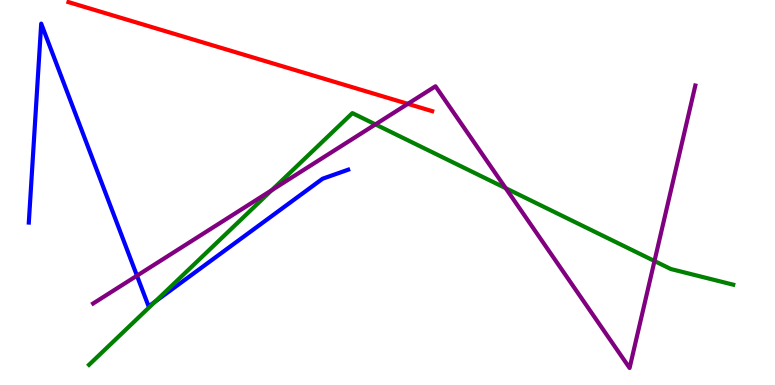[{'lines': ['blue', 'red'], 'intersections': []}, {'lines': ['green', 'red'], 'intersections': []}, {'lines': ['purple', 'red'], 'intersections': [{'x': 5.26, 'y': 7.3}]}, {'lines': ['blue', 'green'], 'intersections': [{'x': 2.0, 'y': 2.16}]}, {'lines': ['blue', 'purple'], 'intersections': [{'x': 1.77, 'y': 2.84}]}, {'lines': ['green', 'purple'], 'intersections': [{'x': 3.51, 'y': 5.06}, {'x': 4.84, 'y': 6.77}, {'x': 6.53, 'y': 5.11}, {'x': 8.44, 'y': 3.22}]}]